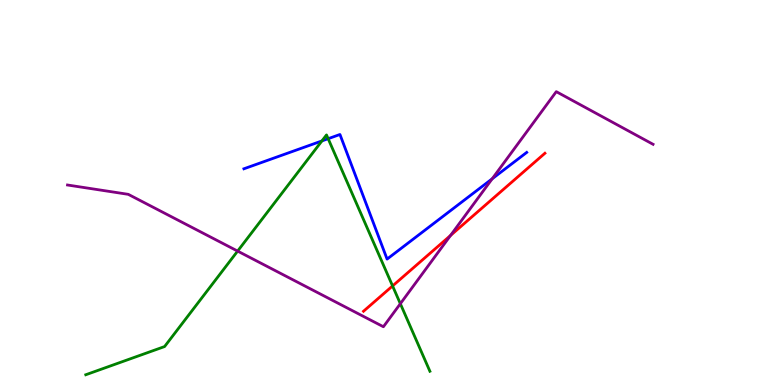[{'lines': ['blue', 'red'], 'intersections': []}, {'lines': ['green', 'red'], 'intersections': [{'x': 5.07, 'y': 2.57}]}, {'lines': ['purple', 'red'], 'intersections': [{'x': 5.81, 'y': 3.88}]}, {'lines': ['blue', 'green'], 'intersections': [{'x': 4.15, 'y': 6.34}, {'x': 4.23, 'y': 6.4}]}, {'lines': ['blue', 'purple'], 'intersections': [{'x': 6.35, 'y': 5.36}]}, {'lines': ['green', 'purple'], 'intersections': [{'x': 3.07, 'y': 3.48}, {'x': 5.17, 'y': 2.11}]}]